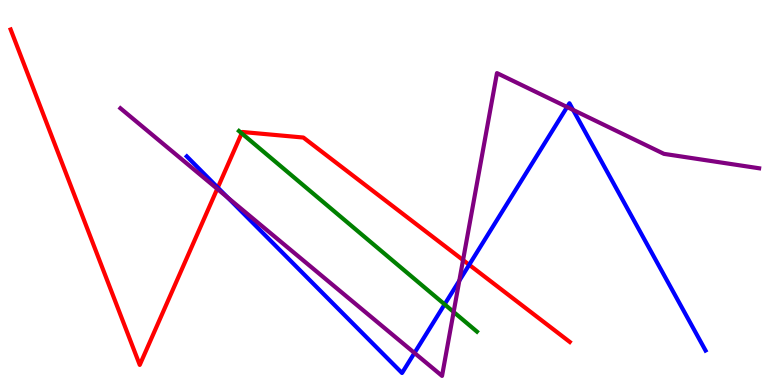[{'lines': ['blue', 'red'], 'intersections': [{'x': 2.81, 'y': 5.13}, {'x': 6.05, 'y': 3.12}]}, {'lines': ['green', 'red'], 'intersections': [{'x': 3.12, 'y': 6.54}]}, {'lines': ['purple', 'red'], 'intersections': [{'x': 2.8, 'y': 5.09}, {'x': 5.97, 'y': 3.24}]}, {'lines': ['blue', 'green'], 'intersections': [{'x': 5.74, 'y': 2.09}]}, {'lines': ['blue', 'purple'], 'intersections': [{'x': 2.94, 'y': 4.87}, {'x': 5.35, 'y': 0.832}, {'x': 5.93, 'y': 2.71}, {'x': 7.32, 'y': 7.22}, {'x': 7.39, 'y': 7.14}]}, {'lines': ['green', 'purple'], 'intersections': [{'x': 5.85, 'y': 1.9}]}]